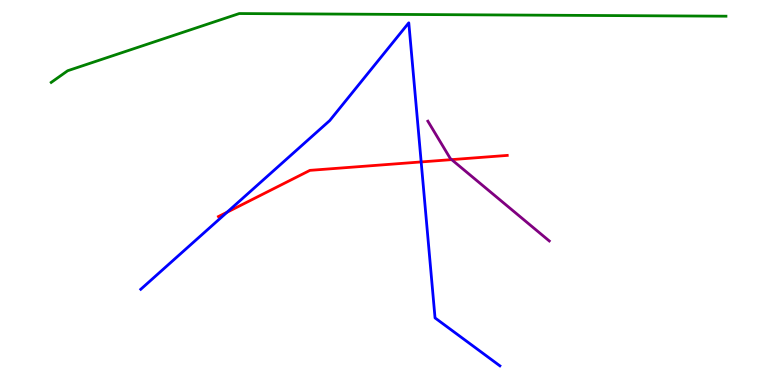[{'lines': ['blue', 'red'], 'intersections': [{'x': 2.93, 'y': 4.49}, {'x': 5.43, 'y': 5.79}]}, {'lines': ['green', 'red'], 'intersections': []}, {'lines': ['purple', 'red'], 'intersections': [{'x': 5.83, 'y': 5.85}]}, {'lines': ['blue', 'green'], 'intersections': []}, {'lines': ['blue', 'purple'], 'intersections': []}, {'lines': ['green', 'purple'], 'intersections': []}]